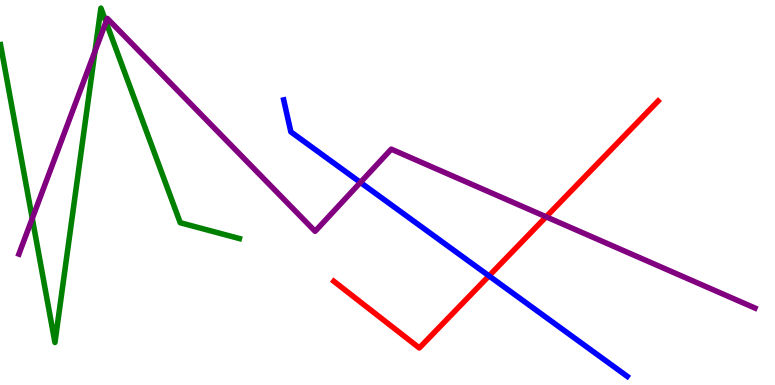[{'lines': ['blue', 'red'], 'intersections': [{'x': 6.31, 'y': 2.83}]}, {'lines': ['green', 'red'], 'intersections': []}, {'lines': ['purple', 'red'], 'intersections': [{'x': 7.05, 'y': 4.37}]}, {'lines': ['blue', 'green'], 'intersections': []}, {'lines': ['blue', 'purple'], 'intersections': [{'x': 4.65, 'y': 5.26}]}, {'lines': ['green', 'purple'], 'intersections': [{'x': 0.416, 'y': 4.33}, {'x': 1.23, 'y': 8.67}, {'x': 1.37, 'y': 9.43}]}]